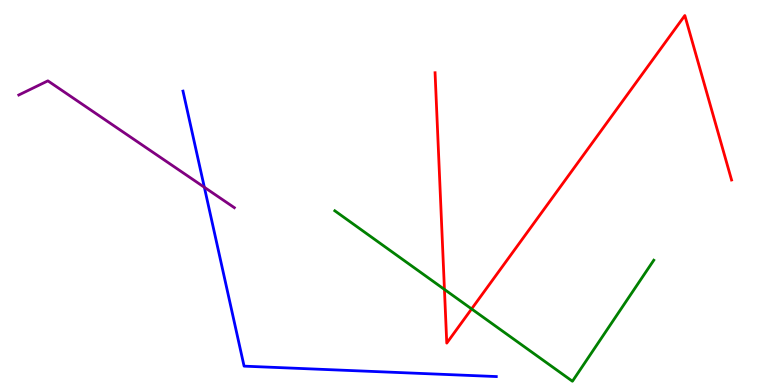[{'lines': ['blue', 'red'], 'intersections': []}, {'lines': ['green', 'red'], 'intersections': [{'x': 5.73, 'y': 2.48}, {'x': 6.09, 'y': 1.98}]}, {'lines': ['purple', 'red'], 'intersections': []}, {'lines': ['blue', 'green'], 'intersections': []}, {'lines': ['blue', 'purple'], 'intersections': [{'x': 2.64, 'y': 5.14}]}, {'lines': ['green', 'purple'], 'intersections': []}]